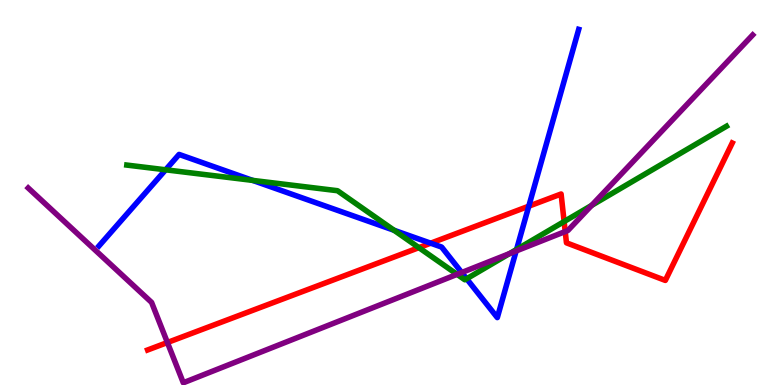[{'lines': ['blue', 'red'], 'intersections': [{'x': 5.56, 'y': 3.68}, {'x': 6.82, 'y': 4.64}]}, {'lines': ['green', 'red'], 'intersections': [{'x': 5.41, 'y': 3.57}, {'x': 7.28, 'y': 4.25}]}, {'lines': ['purple', 'red'], 'intersections': [{'x': 2.16, 'y': 1.1}, {'x': 7.29, 'y': 3.99}]}, {'lines': ['blue', 'green'], 'intersections': [{'x': 2.14, 'y': 5.59}, {'x': 3.26, 'y': 5.31}, {'x': 5.08, 'y': 4.02}, {'x': 6.02, 'y': 2.76}, {'x': 6.67, 'y': 3.52}]}, {'lines': ['blue', 'purple'], 'intersections': [{'x': 5.96, 'y': 2.92}, {'x': 6.66, 'y': 3.48}]}, {'lines': ['green', 'purple'], 'intersections': [{'x': 5.9, 'y': 2.87}, {'x': 6.57, 'y': 3.41}, {'x': 7.63, 'y': 4.66}]}]